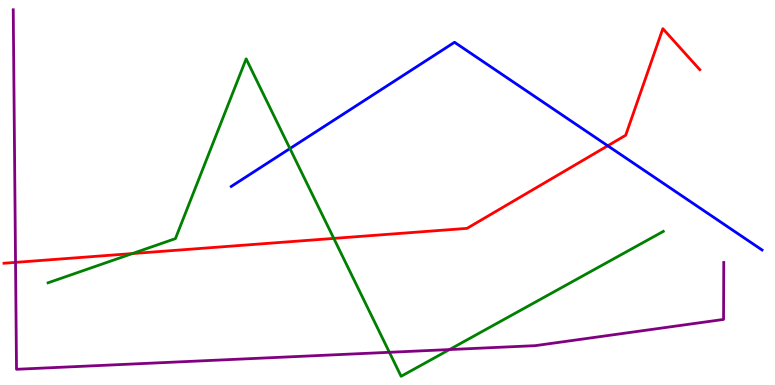[{'lines': ['blue', 'red'], 'intersections': [{'x': 7.84, 'y': 6.21}]}, {'lines': ['green', 'red'], 'intersections': [{'x': 1.71, 'y': 3.41}, {'x': 4.31, 'y': 3.81}]}, {'lines': ['purple', 'red'], 'intersections': [{'x': 0.2, 'y': 3.19}]}, {'lines': ['blue', 'green'], 'intersections': [{'x': 3.74, 'y': 6.14}]}, {'lines': ['blue', 'purple'], 'intersections': []}, {'lines': ['green', 'purple'], 'intersections': [{'x': 5.02, 'y': 0.849}, {'x': 5.8, 'y': 0.921}]}]